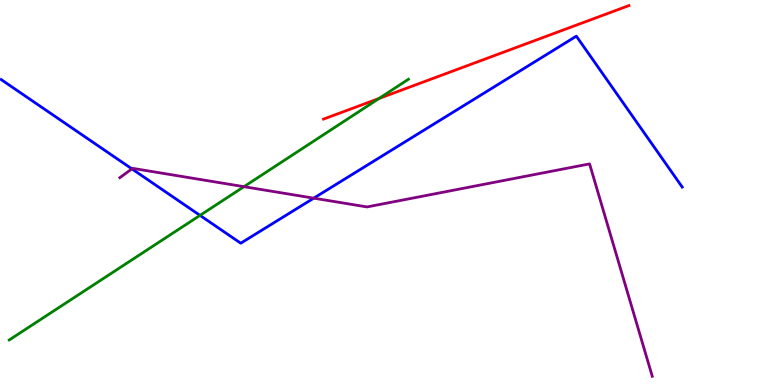[{'lines': ['blue', 'red'], 'intersections': []}, {'lines': ['green', 'red'], 'intersections': [{'x': 4.89, 'y': 7.44}]}, {'lines': ['purple', 'red'], 'intersections': []}, {'lines': ['blue', 'green'], 'intersections': [{'x': 2.58, 'y': 4.41}]}, {'lines': ['blue', 'purple'], 'intersections': [{'x': 1.7, 'y': 5.61}, {'x': 4.05, 'y': 4.85}]}, {'lines': ['green', 'purple'], 'intersections': [{'x': 3.15, 'y': 5.15}]}]